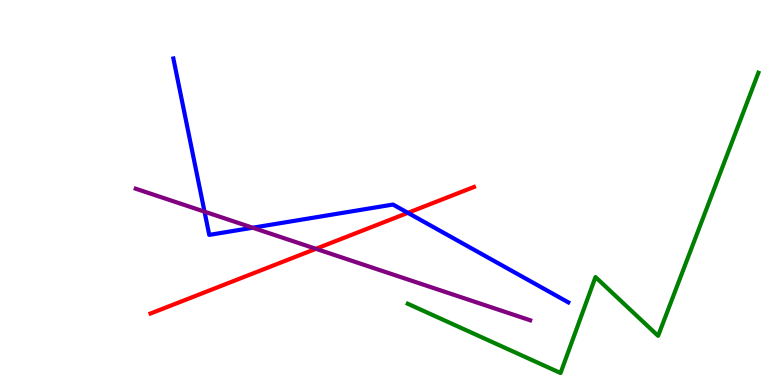[{'lines': ['blue', 'red'], 'intersections': [{'x': 5.26, 'y': 4.47}]}, {'lines': ['green', 'red'], 'intersections': []}, {'lines': ['purple', 'red'], 'intersections': [{'x': 4.08, 'y': 3.54}]}, {'lines': ['blue', 'green'], 'intersections': []}, {'lines': ['blue', 'purple'], 'intersections': [{'x': 2.64, 'y': 4.5}, {'x': 3.26, 'y': 4.09}]}, {'lines': ['green', 'purple'], 'intersections': []}]